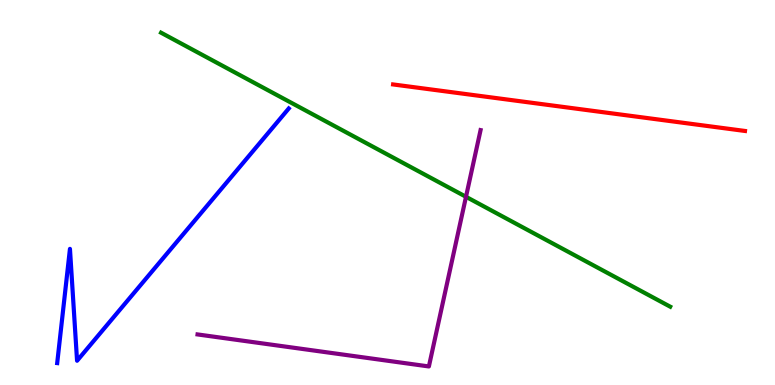[{'lines': ['blue', 'red'], 'intersections': []}, {'lines': ['green', 'red'], 'intersections': []}, {'lines': ['purple', 'red'], 'intersections': []}, {'lines': ['blue', 'green'], 'intersections': []}, {'lines': ['blue', 'purple'], 'intersections': []}, {'lines': ['green', 'purple'], 'intersections': [{'x': 6.01, 'y': 4.89}]}]